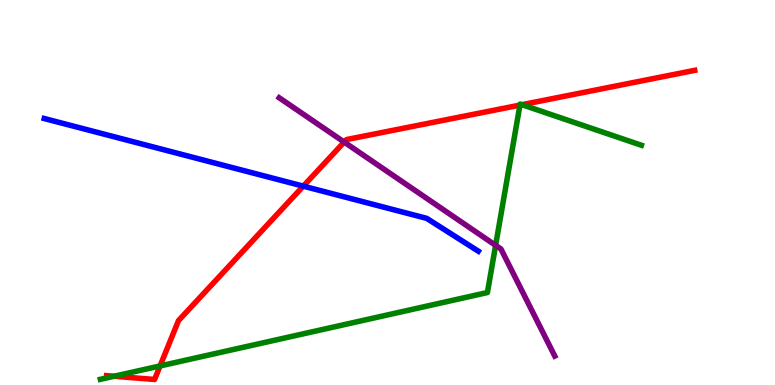[{'lines': ['blue', 'red'], 'intersections': [{'x': 3.91, 'y': 5.17}]}, {'lines': ['green', 'red'], 'intersections': [{'x': 1.47, 'y': 0.227}, {'x': 2.07, 'y': 0.495}, {'x': 6.71, 'y': 7.27}, {'x': 6.74, 'y': 7.28}]}, {'lines': ['purple', 'red'], 'intersections': [{'x': 4.44, 'y': 6.31}]}, {'lines': ['blue', 'green'], 'intersections': []}, {'lines': ['blue', 'purple'], 'intersections': []}, {'lines': ['green', 'purple'], 'intersections': [{'x': 6.4, 'y': 3.63}]}]